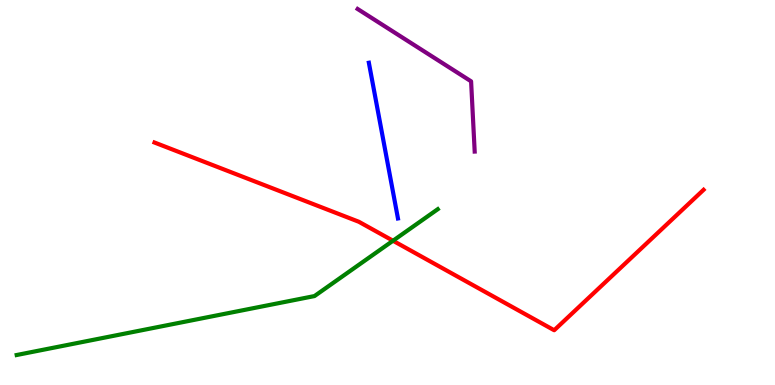[{'lines': ['blue', 'red'], 'intersections': []}, {'lines': ['green', 'red'], 'intersections': [{'x': 5.07, 'y': 3.75}]}, {'lines': ['purple', 'red'], 'intersections': []}, {'lines': ['blue', 'green'], 'intersections': []}, {'lines': ['blue', 'purple'], 'intersections': []}, {'lines': ['green', 'purple'], 'intersections': []}]